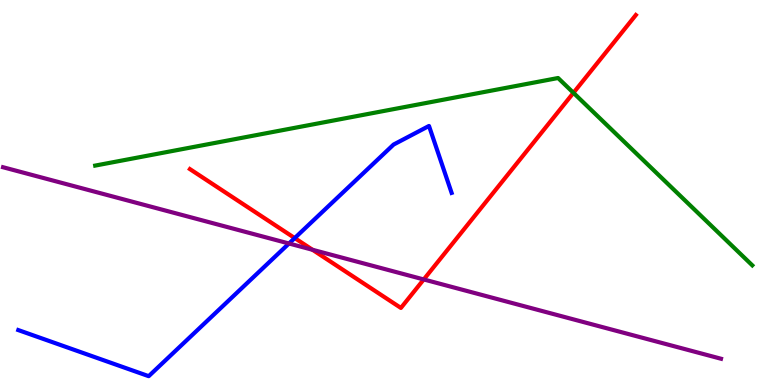[{'lines': ['blue', 'red'], 'intersections': [{'x': 3.8, 'y': 3.82}]}, {'lines': ['green', 'red'], 'intersections': [{'x': 7.4, 'y': 7.59}]}, {'lines': ['purple', 'red'], 'intersections': [{'x': 4.03, 'y': 3.51}, {'x': 5.47, 'y': 2.74}]}, {'lines': ['blue', 'green'], 'intersections': []}, {'lines': ['blue', 'purple'], 'intersections': [{'x': 3.73, 'y': 3.68}]}, {'lines': ['green', 'purple'], 'intersections': []}]